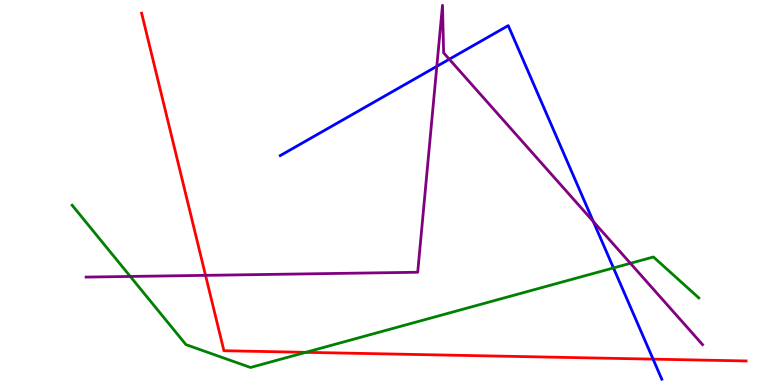[{'lines': ['blue', 'red'], 'intersections': [{'x': 8.43, 'y': 0.672}]}, {'lines': ['green', 'red'], 'intersections': [{'x': 3.95, 'y': 0.849}]}, {'lines': ['purple', 'red'], 'intersections': [{'x': 2.65, 'y': 2.85}]}, {'lines': ['blue', 'green'], 'intersections': [{'x': 7.92, 'y': 3.04}]}, {'lines': ['blue', 'purple'], 'intersections': [{'x': 5.64, 'y': 8.28}, {'x': 5.8, 'y': 8.46}, {'x': 7.66, 'y': 4.25}]}, {'lines': ['green', 'purple'], 'intersections': [{'x': 1.68, 'y': 2.82}, {'x': 8.13, 'y': 3.16}]}]